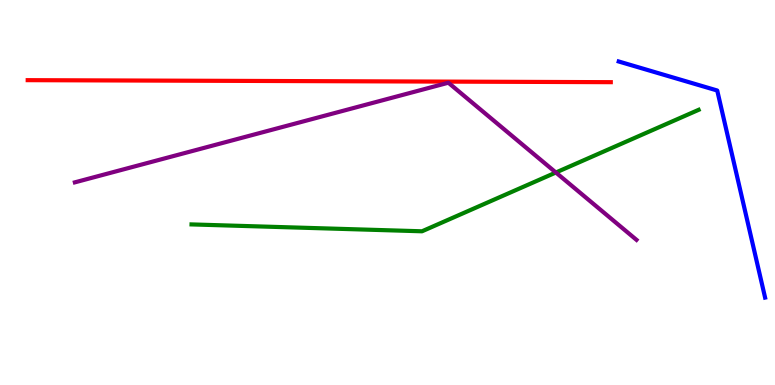[{'lines': ['blue', 'red'], 'intersections': []}, {'lines': ['green', 'red'], 'intersections': []}, {'lines': ['purple', 'red'], 'intersections': []}, {'lines': ['blue', 'green'], 'intersections': []}, {'lines': ['blue', 'purple'], 'intersections': []}, {'lines': ['green', 'purple'], 'intersections': [{'x': 7.17, 'y': 5.52}]}]